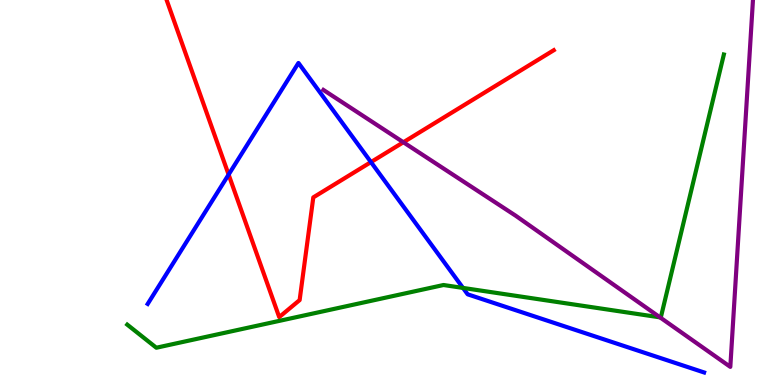[{'lines': ['blue', 'red'], 'intersections': [{'x': 2.95, 'y': 5.47}, {'x': 4.79, 'y': 5.79}]}, {'lines': ['green', 'red'], 'intersections': []}, {'lines': ['purple', 'red'], 'intersections': [{'x': 5.2, 'y': 6.31}]}, {'lines': ['blue', 'green'], 'intersections': [{'x': 5.97, 'y': 2.52}]}, {'lines': ['blue', 'purple'], 'intersections': []}, {'lines': ['green', 'purple'], 'intersections': [{'x': 8.52, 'y': 1.76}]}]